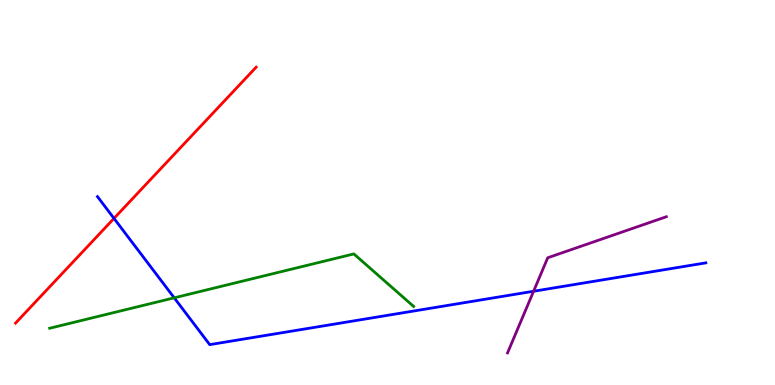[{'lines': ['blue', 'red'], 'intersections': [{'x': 1.47, 'y': 4.33}]}, {'lines': ['green', 'red'], 'intersections': []}, {'lines': ['purple', 'red'], 'intersections': []}, {'lines': ['blue', 'green'], 'intersections': [{'x': 2.25, 'y': 2.26}]}, {'lines': ['blue', 'purple'], 'intersections': [{'x': 6.88, 'y': 2.43}]}, {'lines': ['green', 'purple'], 'intersections': []}]